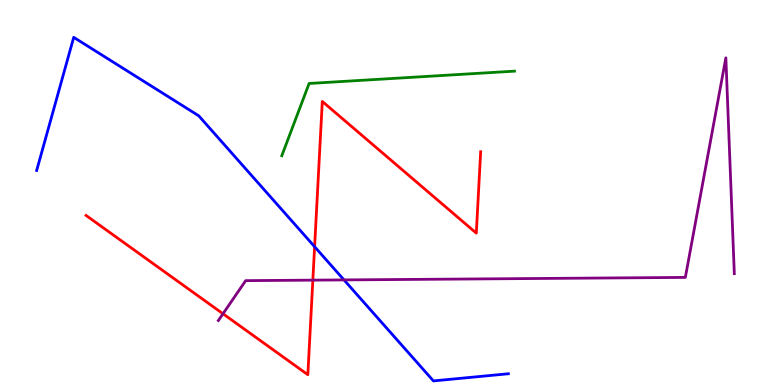[{'lines': ['blue', 'red'], 'intersections': [{'x': 4.06, 'y': 3.59}]}, {'lines': ['green', 'red'], 'intersections': []}, {'lines': ['purple', 'red'], 'intersections': [{'x': 2.88, 'y': 1.85}, {'x': 4.04, 'y': 2.72}]}, {'lines': ['blue', 'green'], 'intersections': []}, {'lines': ['blue', 'purple'], 'intersections': [{'x': 4.44, 'y': 2.73}]}, {'lines': ['green', 'purple'], 'intersections': []}]